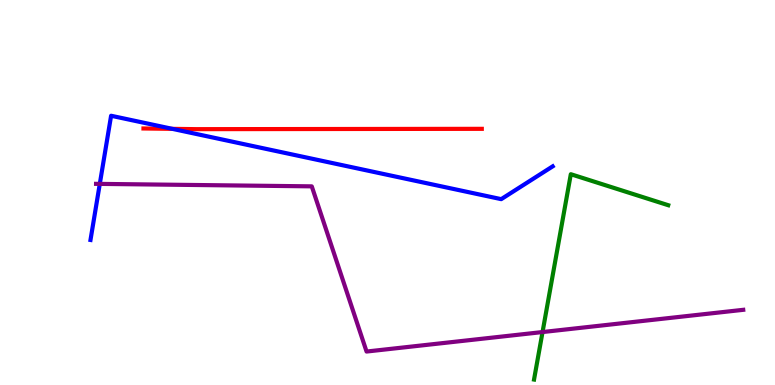[{'lines': ['blue', 'red'], 'intersections': [{'x': 2.22, 'y': 6.65}]}, {'lines': ['green', 'red'], 'intersections': []}, {'lines': ['purple', 'red'], 'intersections': []}, {'lines': ['blue', 'green'], 'intersections': []}, {'lines': ['blue', 'purple'], 'intersections': [{'x': 1.29, 'y': 5.22}]}, {'lines': ['green', 'purple'], 'intersections': [{'x': 7.0, 'y': 1.38}]}]